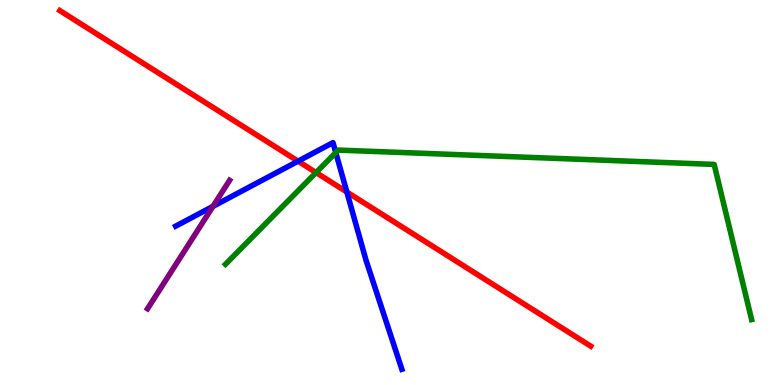[{'lines': ['blue', 'red'], 'intersections': [{'x': 3.85, 'y': 5.81}, {'x': 4.48, 'y': 5.01}]}, {'lines': ['green', 'red'], 'intersections': [{'x': 4.08, 'y': 5.52}]}, {'lines': ['purple', 'red'], 'intersections': []}, {'lines': ['blue', 'green'], 'intersections': [{'x': 4.33, 'y': 6.04}]}, {'lines': ['blue', 'purple'], 'intersections': [{'x': 2.75, 'y': 4.64}]}, {'lines': ['green', 'purple'], 'intersections': []}]